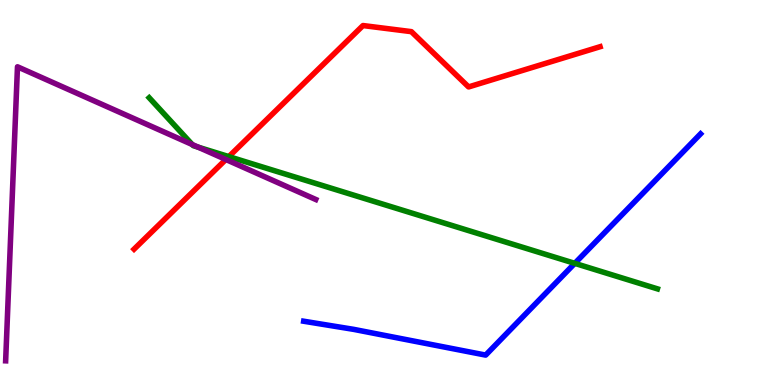[{'lines': ['blue', 'red'], 'intersections': []}, {'lines': ['green', 'red'], 'intersections': [{'x': 2.95, 'y': 5.93}]}, {'lines': ['purple', 'red'], 'intersections': [{'x': 2.91, 'y': 5.86}]}, {'lines': ['blue', 'green'], 'intersections': [{'x': 7.42, 'y': 3.16}]}, {'lines': ['blue', 'purple'], 'intersections': []}, {'lines': ['green', 'purple'], 'intersections': [{'x': 2.48, 'y': 6.25}, {'x': 2.56, 'y': 6.18}]}]